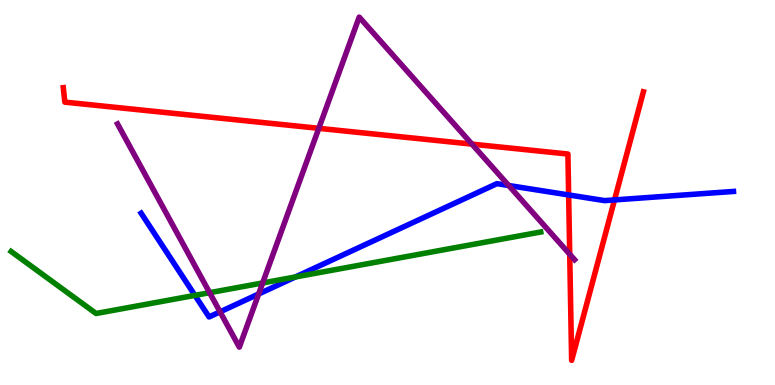[{'lines': ['blue', 'red'], 'intersections': [{'x': 7.34, 'y': 4.94}, {'x': 7.93, 'y': 4.81}]}, {'lines': ['green', 'red'], 'intersections': []}, {'lines': ['purple', 'red'], 'intersections': [{'x': 4.11, 'y': 6.67}, {'x': 6.09, 'y': 6.26}, {'x': 7.35, 'y': 3.4}]}, {'lines': ['blue', 'green'], 'intersections': [{'x': 2.52, 'y': 2.33}, {'x': 3.81, 'y': 2.81}]}, {'lines': ['blue', 'purple'], 'intersections': [{'x': 2.84, 'y': 1.9}, {'x': 3.34, 'y': 2.36}, {'x': 6.56, 'y': 5.18}]}, {'lines': ['green', 'purple'], 'intersections': [{'x': 2.7, 'y': 2.4}, {'x': 3.39, 'y': 2.65}]}]